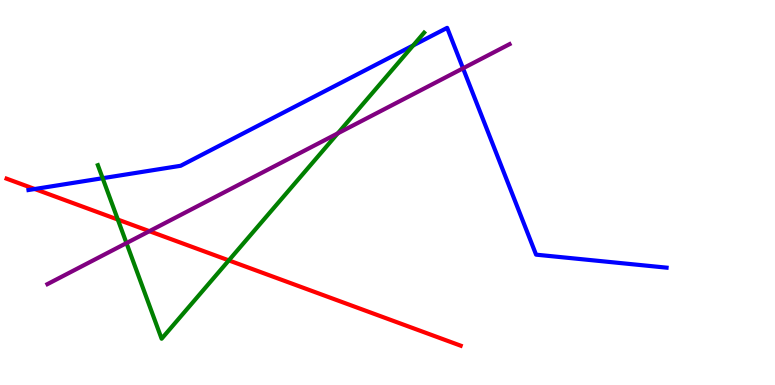[{'lines': ['blue', 'red'], 'intersections': [{'x': 0.448, 'y': 5.09}]}, {'lines': ['green', 'red'], 'intersections': [{'x': 1.52, 'y': 4.3}, {'x': 2.95, 'y': 3.24}]}, {'lines': ['purple', 'red'], 'intersections': [{'x': 1.93, 'y': 4.0}]}, {'lines': ['blue', 'green'], 'intersections': [{'x': 1.32, 'y': 5.37}, {'x': 5.33, 'y': 8.82}]}, {'lines': ['blue', 'purple'], 'intersections': [{'x': 5.97, 'y': 8.23}]}, {'lines': ['green', 'purple'], 'intersections': [{'x': 1.63, 'y': 3.69}, {'x': 4.36, 'y': 6.54}]}]